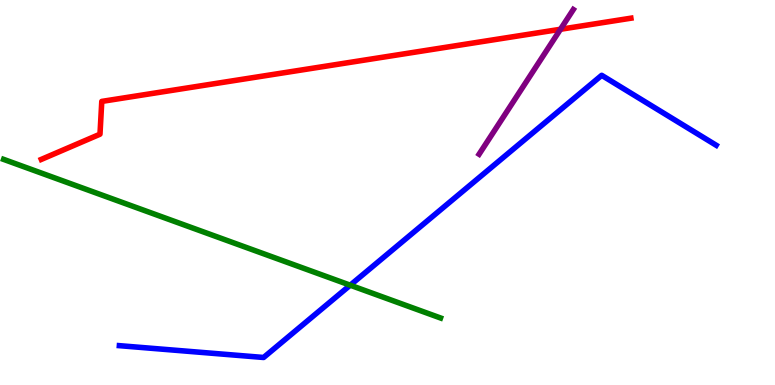[{'lines': ['blue', 'red'], 'intersections': []}, {'lines': ['green', 'red'], 'intersections': []}, {'lines': ['purple', 'red'], 'intersections': [{'x': 7.23, 'y': 9.24}]}, {'lines': ['blue', 'green'], 'intersections': [{'x': 4.52, 'y': 2.59}]}, {'lines': ['blue', 'purple'], 'intersections': []}, {'lines': ['green', 'purple'], 'intersections': []}]